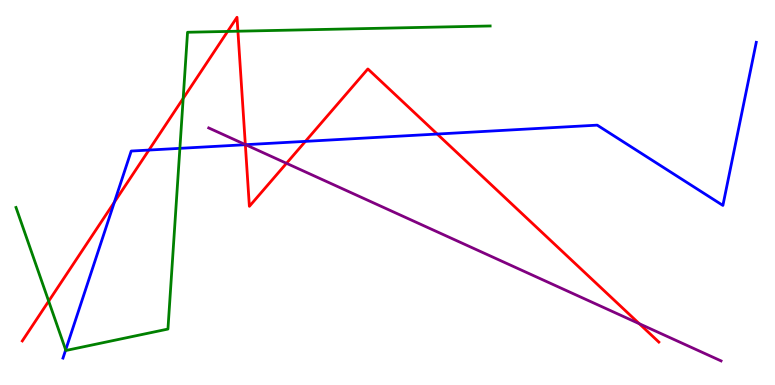[{'lines': ['blue', 'red'], 'intersections': [{'x': 1.48, 'y': 4.75}, {'x': 1.92, 'y': 6.1}, {'x': 3.17, 'y': 6.24}, {'x': 3.94, 'y': 6.33}, {'x': 5.64, 'y': 6.52}]}, {'lines': ['green', 'red'], 'intersections': [{'x': 0.628, 'y': 2.18}, {'x': 2.36, 'y': 7.44}, {'x': 2.94, 'y': 9.18}, {'x': 3.07, 'y': 9.19}]}, {'lines': ['purple', 'red'], 'intersections': [{'x': 3.17, 'y': 6.24}, {'x': 3.7, 'y': 5.76}, {'x': 8.25, 'y': 1.59}]}, {'lines': ['blue', 'green'], 'intersections': [{'x': 0.848, 'y': 0.912}, {'x': 2.32, 'y': 6.15}]}, {'lines': ['blue', 'purple'], 'intersections': [{'x': 3.17, 'y': 6.24}]}, {'lines': ['green', 'purple'], 'intersections': []}]